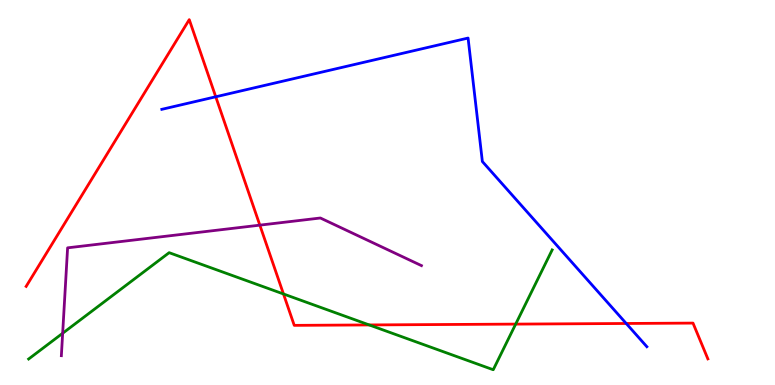[{'lines': ['blue', 'red'], 'intersections': [{'x': 2.78, 'y': 7.49}, {'x': 8.08, 'y': 1.6}]}, {'lines': ['green', 'red'], 'intersections': [{'x': 3.66, 'y': 2.36}, {'x': 4.76, 'y': 1.56}, {'x': 6.65, 'y': 1.58}]}, {'lines': ['purple', 'red'], 'intersections': [{'x': 3.35, 'y': 4.15}]}, {'lines': ['blue', 'green'], 'intersections': []}, {'lines': ['blue', 'purple'], 'intersections': []}, {'lines': ['green', 'purple'], 'intersections': [{'x': 0.809, 'y': 1.34}]}]